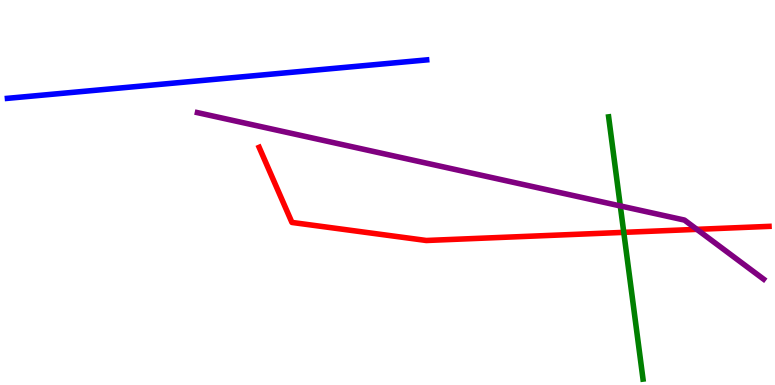[{'lines': ['blue', 'red'], 'intersections': []}, {'lines': ['green', 'red'], 'intersections': [{'x': 8.05, 'y': 3.96}]}, {'lines': ['purple', 'red'], 'intersections': [{'x': 8.99, 'y': 4.04}]}, {'lines': ['blue', 'green'], 'intersections': []}, {'lines': ['blue', 'purple'], 'intersections': []}, {'lines': ['green', 'purple'], 'intersections': [{'x': 8.0, 'y': 4.65}]}]